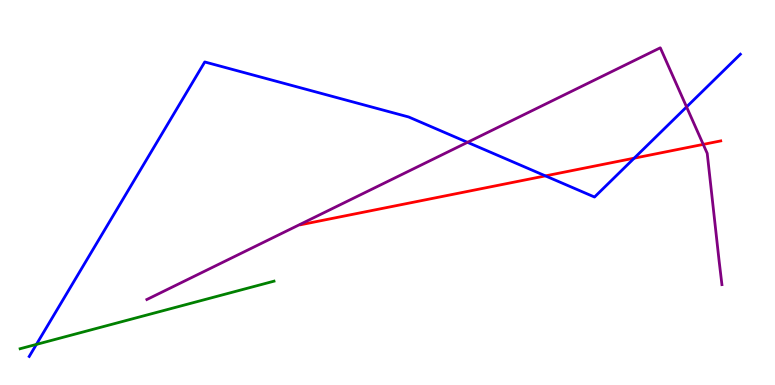[{'lines': ['blue', 'red'], 'intersections': [{'x': 7.04, 'y': 5.43}, {'x': 8.18, 'y': 5.89}]}, {'lines': ['green', 'red'], 'intersections': []}, {'lines': ['purple', 'red'], 'intersections': [{'x': 9.07, 'y': 6.25}]}, {'lines': ['blue', 'green'], 'intersections': [{'x': 0.47, 'y': 1.05}]}, {'lines': ['blue', 'purple'], 'intersections': [{'x': 6.03, 'y': 6.3}, {'x': 8.86, 'y': 7.22}]}, {'lines': ['green', 'purple'], 'intersections': []}]